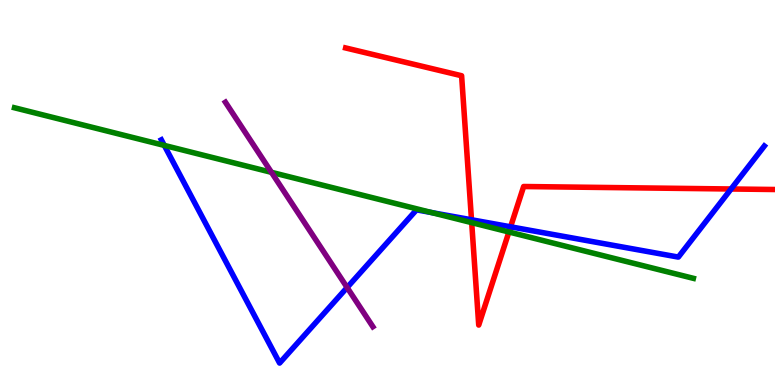[{'lines': ['blue', 'red'], 'intersections': [{'x': 6.08, 'y': 4.29}, {'x': 6.59, 'y': 4.11}, {'x': 9.43, 'y': 5.09}]}, {'lines': ['green', 'red'], 'intersections': [{'x': 6.09, 'y': 4.22}, {'x': 6.57, 'y': 3.97}]}, {'lines': ['purple', 'red'], 'intersections': []}, {'lines': ['blue', 'green'], 'intersections': [{'x': 2.12, 'y': 6.22}, {'x': 5.57, 'y': 4.48}]}, {'lines': ['blue', 'purple'], 'intersections': [{'x': 4.48, 'y': 2.53}]}, {'lines': ['green', 'purple'], 'intersections': [{'x': 3.5, 'y': 5.52}]}]